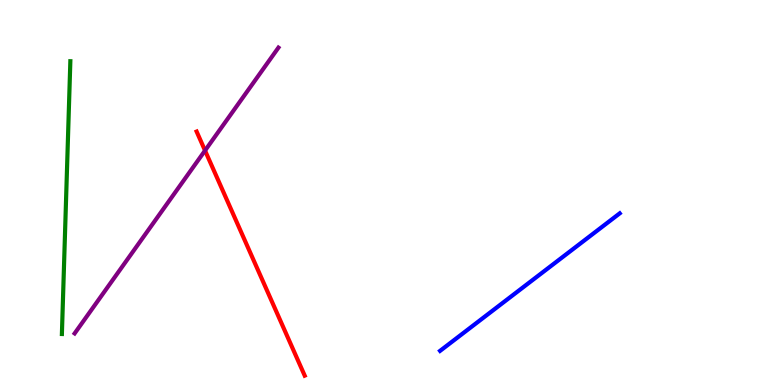[{'lines': ['blue', 'red'], 'intersections': []}, {'lines': ['green', 'red'], 'intersections': []}, {'lines': ['purple', 'red'], 'intersections': [{'x': 2.65, 'y': 6.09}]}, {'lines': ['blue', 'green'], 'intersections': []}, {'lines': ['blue', 'purple'], 'intersections': []}, {'lines': ['green', 'purple'], 'intersections': []}]